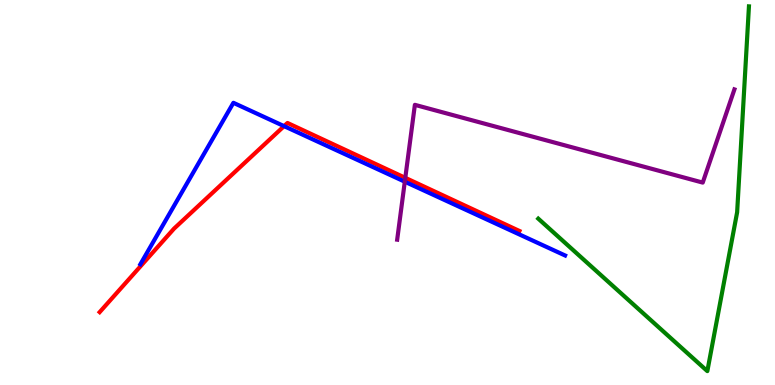[{'lines': ['blue', 'red'], 'intersections': [{'x': 3.67, 'y': 6.72}]}, {'lines': ['green', 'red'], 'intersections': []}, {'lines': ['purple', 'red'], 'intersections': [{'x': 5.23, 'y': 5.38}]}, {'lines': ['blue', 'green'], 'intersections': []}, {'lines': ['blue', 'purple'], 'intersections': [{'x': 5.22, 'y': 5.28}]}, {'lines': ['green', 'purple'], 'intersections': []}]